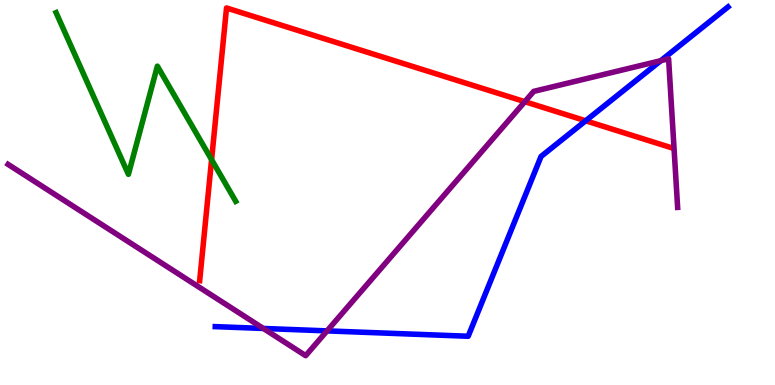[{'lines': ['blue', 'red'], 'intersections': [{'x': 7.56, 'y': 6.86}]}, {'lines': ['green', 'red'], 'intersections': [{'x': 2.73, 'y': 5.85}]}, {'lines': ['purple', 'red'], 'intersections': [{'x': 6.77, 'y': 7.36}]}, {'lines': ['blue', 'green'], 'intersections': []}, {'lines': ['blue', 'purple'], 'intersections': [{'x': 3.4, 'y': 1.47}, {'x': 4.22, 'y': 1.41}, {'x': 8.53, 'y': 8.42}]}, {'lines': ['green', 'purple'], 'intersections': []}]